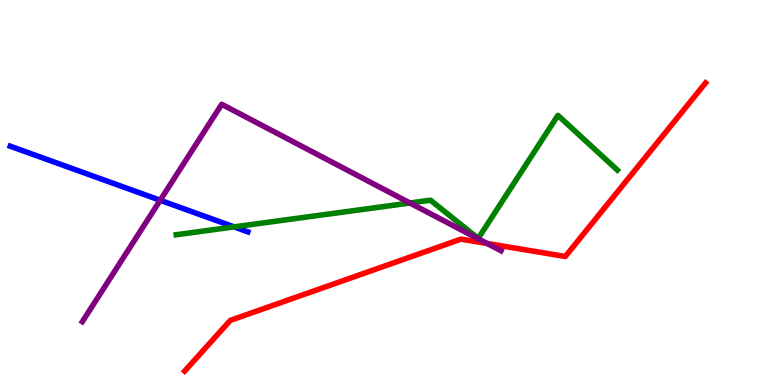[{'lines': ['blue', 'red'], 'intersections': []}, {'lines': ['green', 'red'], 'intersections': []}, {'lines': ['purple', 'red'], 'intersections': [{'x': 6.29, 'y': 3.68}]}, {'lines': ['blue', 'green'], 'intersections': [{'x': 3.02, 'y': 4.11}]}, {'lines': ['blue', 'purple'], 'intersections': [{'x': 2.07, 'y': 4.8}]}, {'lines': ['green', 'purple'], 'intersections': [{'x': 5.29, 'y': 4.73}]}]